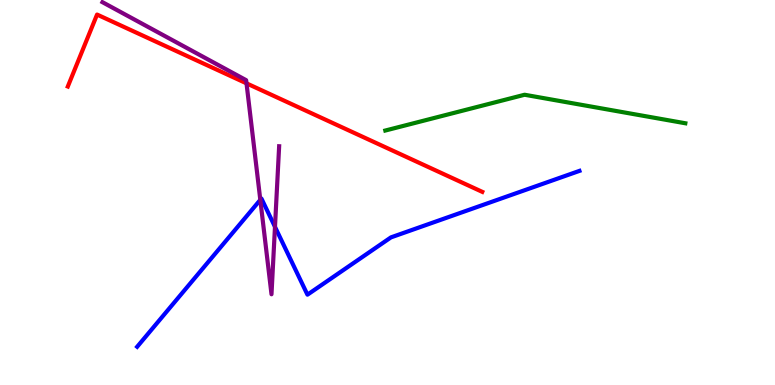[{'lines': ['blue', 'red'], 'intersections': []}, {'lines': ['green', 'red'], 'intersections': []}, {'lines': ['purple', 'red'], 'intersections': [{'x': 3.18, 'y': 7.84}]}, {'lines': ['blue', 'green'], 'intersections': []}, {'lines': ['blue', 'purple'], 'intersections': [{'x': 3.36, 'y': 4.81}, {'x': 3.55, 'y': 4.11}]}, {'lines': ['green', 'purple'], 'intersections': []}]